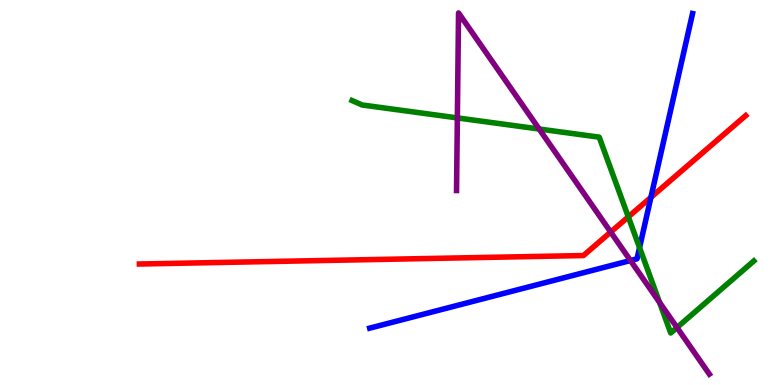[{'lines': ['blue', 'red'], 'intersections': [{'x': 8.4, 'y': 4.87}]}, {'lines': ['green', 'red'], 'intersections': [{'x': 8.11, 'y': 4.37}]}, {'lines': ['purple', 'red'], 'intersections': [{'x': 7.88, 'y': 3.97}]}, {'lines': ['blue', 'green'], 'intersections': [{'x': 8.25, 'y': 3.57}]}, {'lines': ['blue', 'purple'], 'intersections': [{'x': 8.14, 'y': 3.23}]}, {'lines': ['green', 'purple'], 'intersections': [{'x': 5.9, 'y': 6.94}, {'x': 6.96, 'y': 6.65}, {'x': 8.51, 'y': 2.15}, {'x': 8.74, 'y': 1.49}]}]